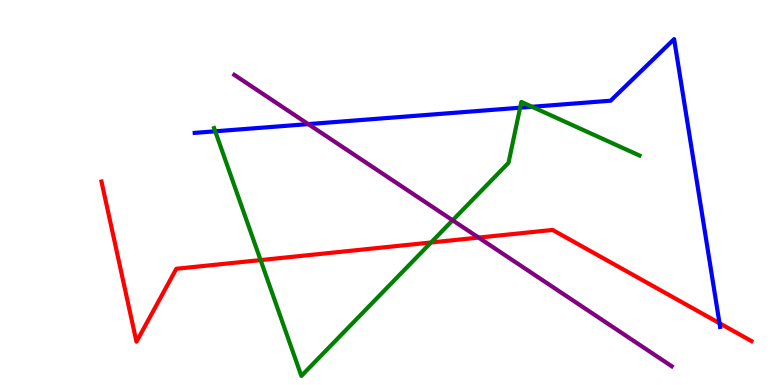[{'lines': ['blue', 'red'], 'intersections': [{'x': 9.28, 'y': 1.6}]}, {'lines': ['green', 'red'], 'intersections': [{'x': 3.36, 'y': 3.24}, {'x': 5.56, 'y': 3.7}]}, {'lines': ['purple', 'red'], 'intersections': [{'x': 6.18, 'y': 3.83}]}, {'lines': ['blue', 'green'], 'intersections': [{'x': 2.78, 'y': 6.59}, {'x': 6.71, 'y': 7.2}, {'x': 6.87, 'y': 7.23}]}, {'lines': ['blue', 'purple'], 'intersections': [{'x': 3.98, 'y': 6.78}]}, {'lines': ['green', 'purple'], 'intersections': [{'x': 5.84, 'y': 4.28}]}]